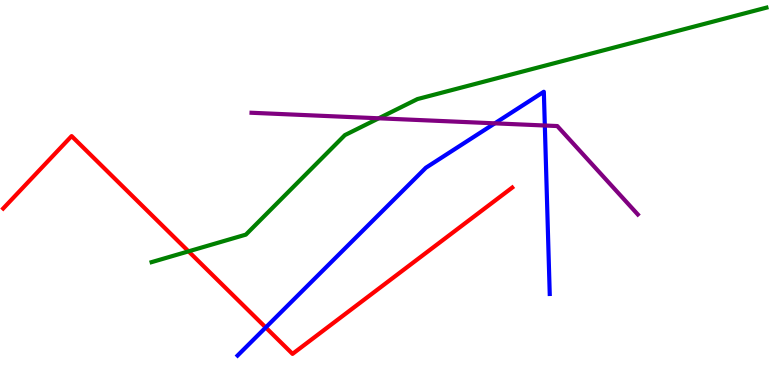[{'lines': ['blue', 'red'], 'intersections': [{'x': 3.43, 'y': 1.49}]}, {'lines': ['green', 'red'], 'intersections': [{'x': 2.43, 'y': 3.47}]}, {'lines': ['purple', 'red'], 'intersections': []}, {'lines': ['blue', 'green'], 'intersections': []}, {'lines': ['blue', 'purple'], 'intersections': [{'x': 6.38, 'y': 6.8}, {'x': 7.03, 'y': 6.74}]}, {'lines': ['green', 'purple'], 'intersections': [{'x': 4.89, 'y': 6.93}]}]